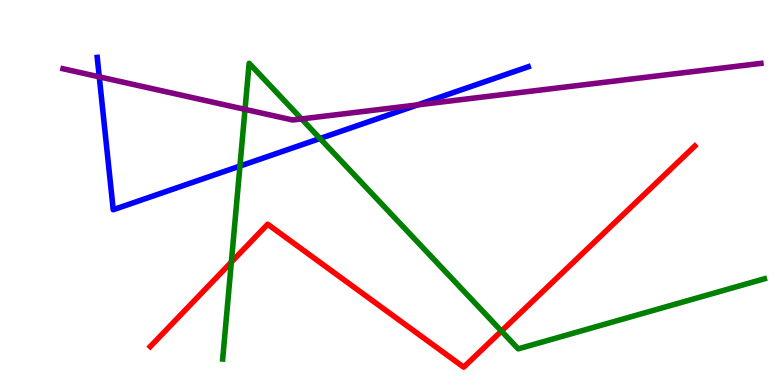[{'lines': ['blue', 'red'], 'intersections': []}, {'lines': ['green', 'red'], 'intersections': [{'x': 2.99, 'y': 3.19}, {'x': 6.47, 'y': 1.4}]}, {'lines': ['purple', 'red'], 'intersections': []}, {'lines': ['blue', 'green'], 'intersections': [{'x': 3.1, 'y': 5.69}, {'x': 4.13, 'y': 6.4}]}, {'lines': ['blue', 'purple'], 'intersections': [{'x': 1.28, 'y': 8.0}, {'x': 5.39, 'y': 7.28}]}, {'lines': ['green', 'purple'], 'intersections': [{'x': 3.16, 'y': 7.16}, {'x': 3.89, 'y': 6.91}]}]